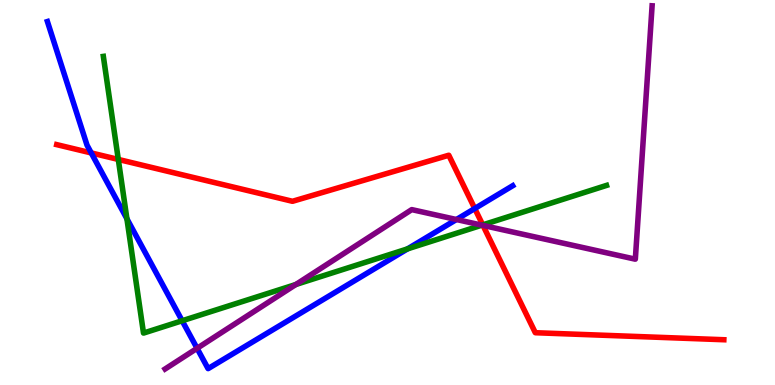[{'lines': ['blue', 'red'], 'intersections': [{'x': 1.18, 'y': 6.03}, {'x': 6.13, 'y': 4.58}]}, {'lines': ['green', 'red'], 'intersections': [{'x': 1.53, 'y': 5.86}, {'x': 6.23, 'y': 4.16}]}, {'lines': ['purple', 'red'], 'intersections': [{'x': 6.23, 'y': 4.15}]}, {'lines': ['blue', 'green'], 'intersections': [{'x': 1.64, 'y': 4.32}, {'x': 2.35, 'y': 1.67}, {'x': 5.26, 'y': 3.54}]}, {'lines': ['blue', 'purple'], 'intersections': [{'x': 2.54, 'y': 0.953}, {'x': 5.89, 'y': 4.3}]}, {'lines': ['green', 'purple'], 'intersections': [{'x': 3.82, 'y': 2.61}, {'x': 6.22, 'y': 4.15}]}]